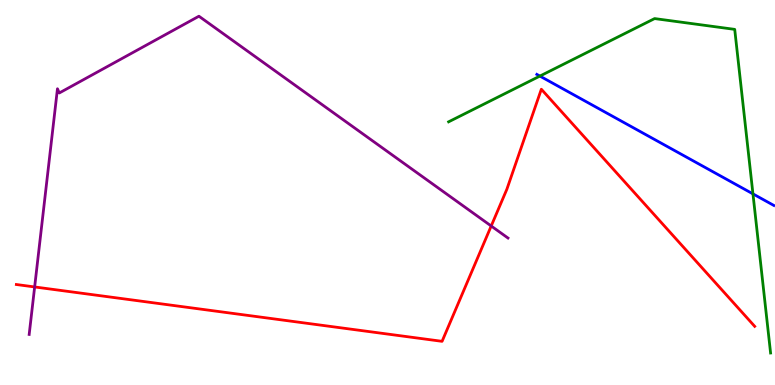[{'lines': ['blue', 'red'], 'intersections': []}, {'lines': ['green', 'red'], 'intersections': []}, {'lines': ['purple', 'red'], 'intersections': [{'x': 0.447, 'y': 2.55}, {'x': 6.34, 'y': 4.13}]}, {'lines': ['blue', 'green'], 'intersections': [{'x': 6.97, 'y': 8.02}, {'x': 9.72, 'y': 4.96}]}, {'lines': ['blue', 'purple'], 'intersections': []}, {'lines': ['green', 'purple'], 'intersections': []}]